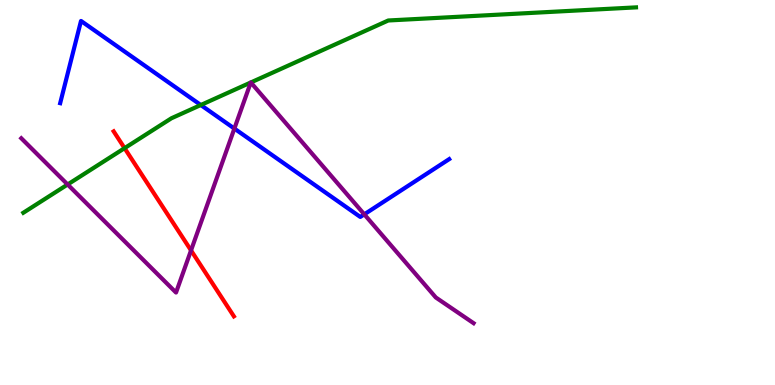[{'lines': ['blue', 'red'], 'intersections': []}, {'lines': ['green', 'red'], 'intersections': [{'x': 1.61, 'y': 6.15}]}, {'lines': ['purple', 'red'], 'intersections': [{'x': 2.46, 'y': 3.5}]}, {'lines': ['blue', 'green'], 'intersections': [{'x': 2.59, 'y': 7.27}]}, {'lines': ['blue', 'purple'], 'intersections': [{'x': 3.02, 'y': 6.66}, {'x': 4.7, 'y': 4.43}]}, {'lines': ['green', 'purple'], 'intersections': [{'x': 0.873, 'y': 5.21}, {'x': 3.24, 'y': 7.86}, {'x': 3.24, 'y': 7.86}]}]